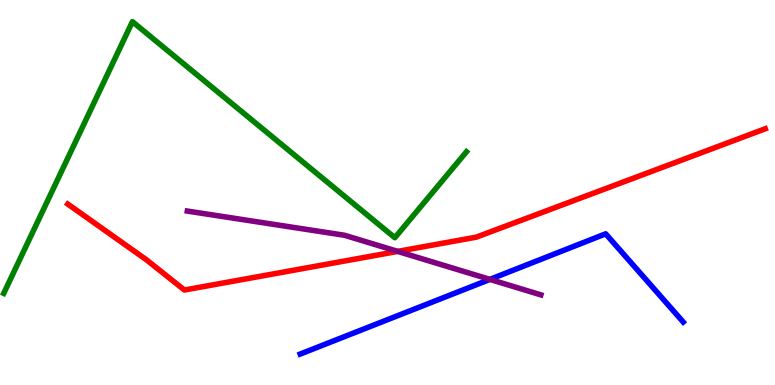[{'lines': ['blue', 'red'], 'intersections': []}, {'lines': ['green', 'red'], 'intersections': []}, {'lines': ['purple', 'red'], 'intersections': [{'x': 5.13, 'y': 3.47}]}, {'lines': ['blue', 'green'], 'intersections': []}, {'lines': ['blue', 'purple'], 'intersections': [{'x': 6.32, 'y': 2.74}]}, {'lines': ['green', 'purple'], 'intersections': []}]